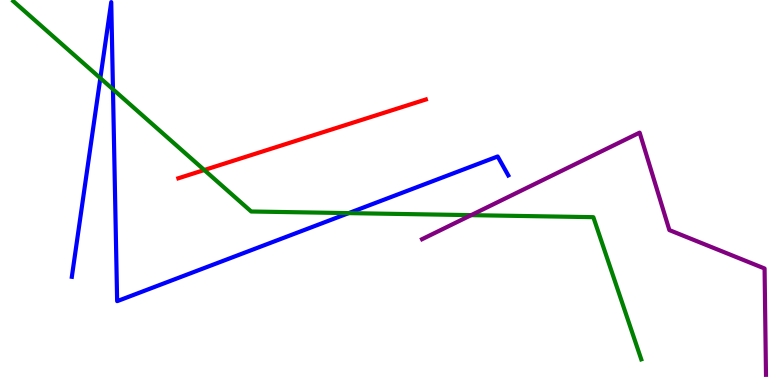[{'lines': ['blue', 'red'], 'intersections': []}, {'lines': ['green', 'red'], 'intersections': [{'x': 2.64, 'y': 5.58}]}, {'lines': ['purple', 'red'], 'intersections': []}, {'lines': ['blue', 'green'], 'intersections': [{'x': 1.29, 'y': 7.97}, {'x': 1.46, 'y': 7.68}, {'x': 4.5, 'y': 4.46}]}, {'lines': ['blue', 'purple'], 'intersections': []}, {'lines': ['green', 'purple'], 'intersections': [{'x': 6.08, 'y': 4.41}]}]